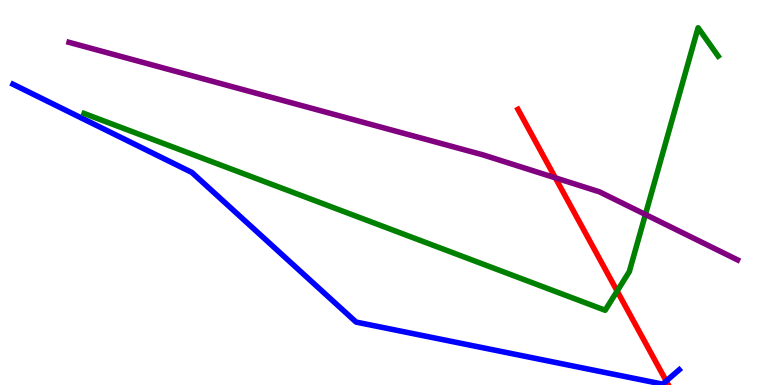[{'lines': ['blue', 'red'], 'intersections': [{'x': 8.6, 'y': 0.104}]}, {'lines': ['green', 'red'], 'intersections': [{'x': 7.96, 'y': 2.44}]}, {'lines': ['purple', 'red'], 'intersections': [{'x': 7.17, 'y': 5.38}]}, {'lines': ['blue', 'green'], 'intersections': []}, {'lines': ['blue', 'purple'], 'intersections': []}, {'lines': ['green', 'purple'], 'intersections': [{'x': 8.33, 'y': 4.43}]}]